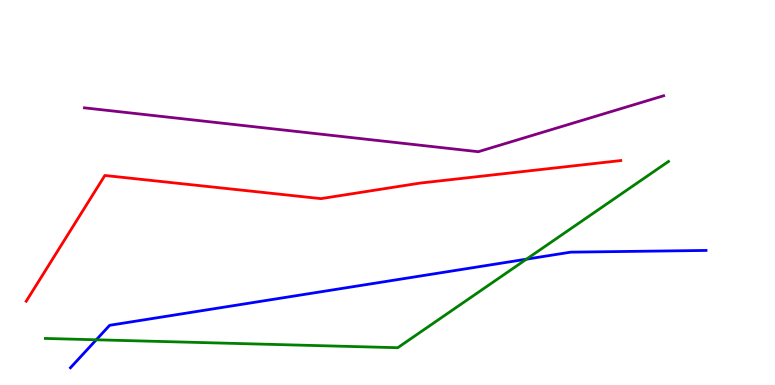[{'lines': ['blue', 'red'], 'intersections': []}, {'lines': ['green', 'red'], 'intersections': []}, {'lines': ['purple', 'red'], 'intersections': []}, {'lines': ['blue', 'green'], 'intersections': [{'x': 1.24, 'y': 1.17}, {'x': 6.79, 'y': 3.27}]}, {'lines': ['blue', 'purple'], 'intersections': []}, {'lines': ['green', 'purple'], 'intersections': []}]